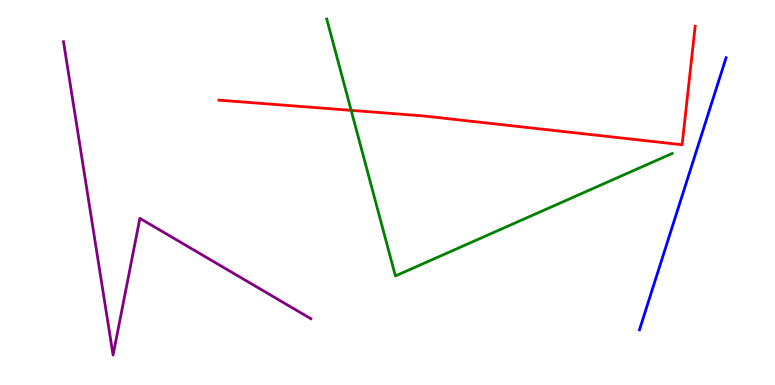[{'lines': ['blue', 'red'], 'intersections': []}, {'lines': ['green', 'red'], 'intersections': [{'x': 4.53, 'y': 7.13}]}, {'lines': ['purple', 'red'], 'intersections': []}, {'lines': ['blue', 'green'], 'intersections': []}, {'lines': ['blue', 'purple'], 'intersections': []}, {'lines': ['green', 'purple'], 'intersections': []}]